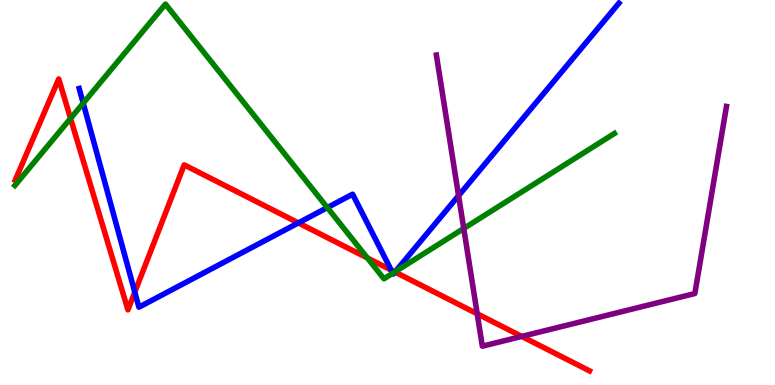[{'lines': ['blue', 'red'], 'intersections': [{'x': 1.74, 'y': 2.41}, {'x': 3.85, 'y': 4.21}, {'x': 5.05, 'y': 2.99}, {'x': 5.1, 'y': 2.94}]}, {'lines': ['green', 'red'], 'intersections': [{'x': 0.91, 'y': 6.92}, {'x': 4.74, 'y': 3.3}, {'x': 5.09, 'y': 2.94}]}, {'lines': ['purple', 'red'], 'intersections': [{'x': 6.16, 'y': 1.85}, {'x': 6.73, 'y': 1.26}]}, {'lines': ['blue', 'green'], 'intersections': [{'x': 1.07, 'y': 7.32}, {'x': 4.22, 'y': 4.61}, {'x': 5.07, 'y': 2.9}, {'x': 5.1, 'y': 2.94}]}, {'lines': ['blue', 'purple'], 'intersections': [{'x': 5.92, 'y': 4.92}]}, {'lines': ['green', 'purple'], 'intersections': [{'x': 5.98, 'y': 4.07}]}]